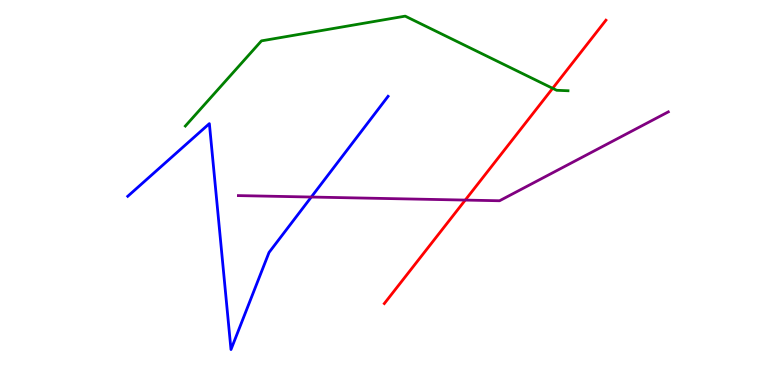[{'lines': ['blue', 'red'], 'intersections': []}, {'lines': ['green', 'red'], 'intersections': [{'x': 7.13, 'y': 7.71}]}, {'lines': ['purple', 'red'], 'intersections': [{'x': 6.0, 'y': 4.8}]}, {'lines': ['blue', 'green'], 'intersections': []}, {'lines': ['blue', 'purple'], 'intersections': [{'x': 4.02, 'y': 4.88}]}, {'lines': ['green', 'purple'], 'intersections': []}]